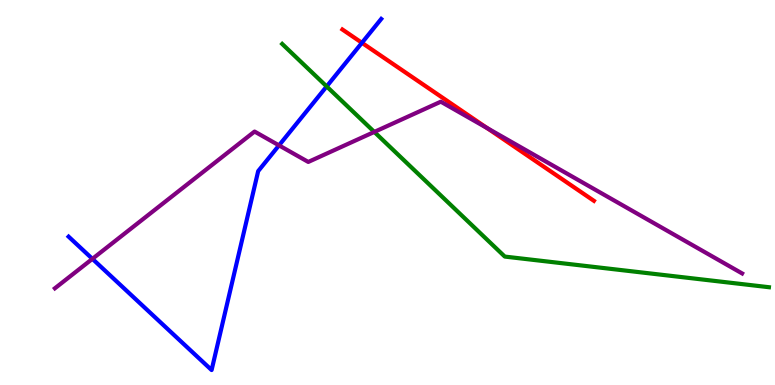[{'lines': ['blue', 'red'], 'intersections': [{'x': 4.67, 'y': 8.89}]}, {'lines': ['green', 'red'], 'intersections': []}, {'lines': ['purple', 'red'], 'intersections': [{'x': 6.28, 'y': 6.67}]}, {'lines': ['blue', 'green'], 'intersections': [{'x': 4.22, 'y': 7.76}]}, {'lines': ['blue', 'purple'], 'intersections': [{'x': 1.19, 'y': 3.28}, {'x': 3.6, 'y': 6.22}]}, {'lines': ['green', 'purple'], 'intersections': [{'x': 4.83, 'y': 6.57}]}]